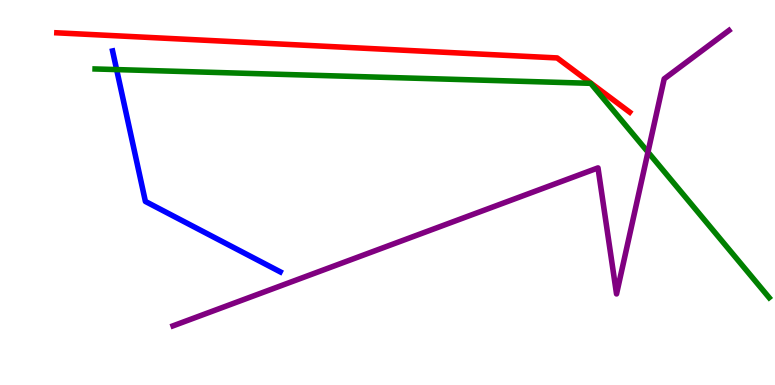[{'lines': ['blue', 'red'], 'intersections': []}, {'lines': ['green', 'red'], 'intersections': []}, {'lines': ['purple', 'red'], 'intersections': []}, {'lines': ['blue', 'green'], 'intersections': [{'x': 1.51, 'y': 8.19}]}, {'lines': ['blue', 'purple'], 'intersections': []}, {'lines': ['green', 'purple'], 'intersections': [{'x': 8.36, 'y': 6.05}]}]